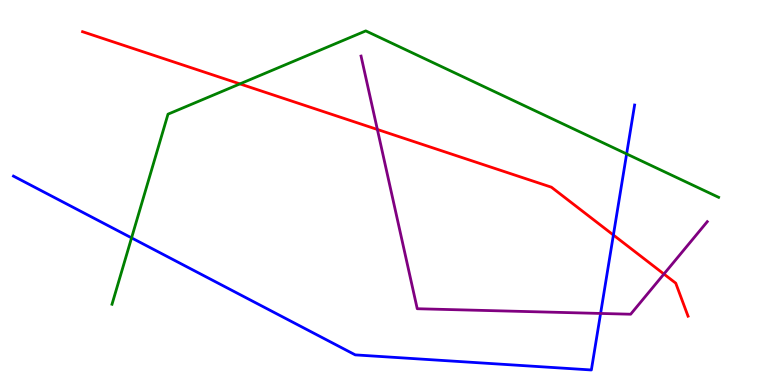[{'lines': ['blue', 'red'], 'intersections': [{'x': 7.91, 'y': 3.9}]}, {'lines': ['green', 'red'], 'intersections': [{'x': 3.1, 'y': 7.82}]}, {'lines': ['purple', 'red'], 'intersections': [{'x': 4.87, 'y': 6.64}, {'x': 8.57, 'y': 2.88}]}, {'lines': ['blue', 'green'], 'intersections': [{'x': 1.7, 'y': 3.82}, {'x': 8.09, 'y': 6.0}]}, {'lines': ['blue', 'purple'], 'intersections': [{'x': 7.75, 'y': 1.86}]}, {'lines': ['green', 'purple'], 'intersections': []}]